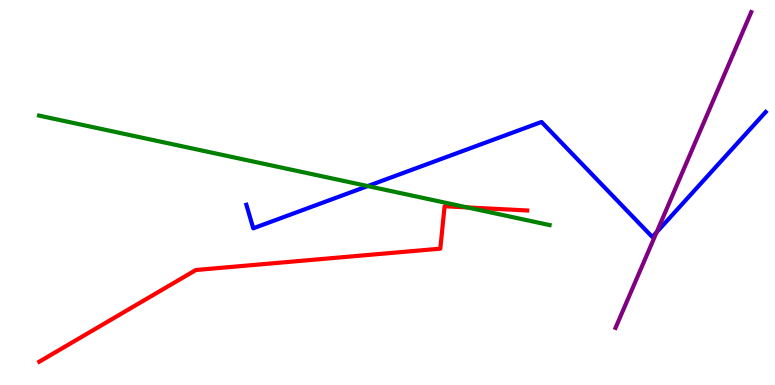[{'lines': ['blue', 'red'], 'intersections': []}, {'lines': ['green', 'red'], 'intersections': [{'x': 6.03, 'y': 4.61}]}, {'lines': ['purple', 'red'], 'intersections': []}, {'lines': ['blue', 'green'], 'intersections': [{'x': 4.74, 'y': 5.17}]}, {'lines': ['blue', 'purple'], 'intersections': [{'x': 8.47, 'y': 3.97}]}, {'lines': ['green', 'purple'], 'intersections': []}]